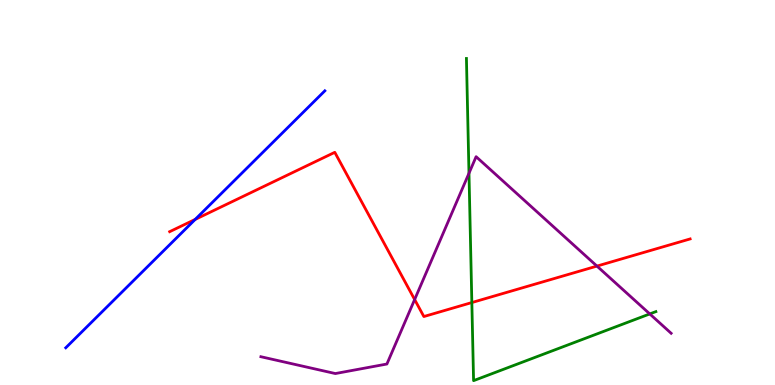[{'lines': ['blue', 'red'], 'intersections': [{'x': 2.52, 'y': 4.3}]}, {'lines': ['green', 'red'], 'intersections': [{'x': 6.09, 'y': 2.14}]}, {'lines': ['purple', 'red'], 'intersections': [{'x': 5.35, 'y': 2.22}, {'x': 7.7, 'y': 3.09}]}, {'lines': ['blue', 'green'], 'intersections': []}, {'lines': ['blue', 'purple'], 'intersections': []}, {'lines': ['green', 'purple'], 'intersections': [{'x': 6.05, 'y': 5.5}, {'x': 8.38, 'y': 1.85}]}]